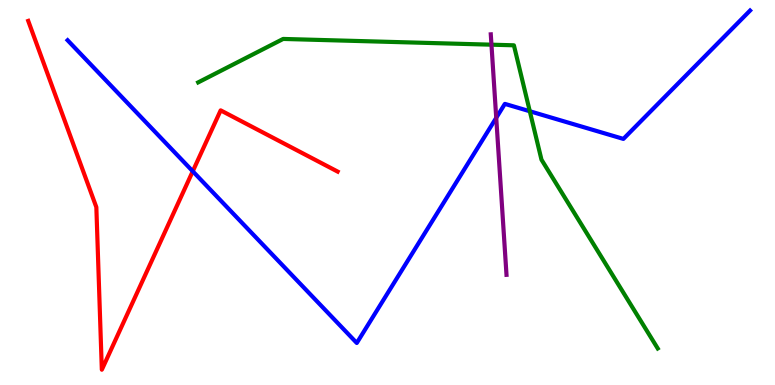[{'lines': ['blue', 'red'], 'intersections': [{'x': 2.49, 'y': 5.55}]}, {'lines': ['green', 'red'], 'intersections': []}, {'lines': ['purple', 'red'], 'intersections': []}, {'lines': ['blue', 'green'], 'intersections': [{'x': 6.84, 'y': 7.11}]}, {'lines': ['blue', 'purple'], 'intersections': [{'x': 6.4, 'y': 6.94}]}, {'lines': ['green', 'purple'], 'intersections': [{'x': 6.34, 'y': 8.84}]}]